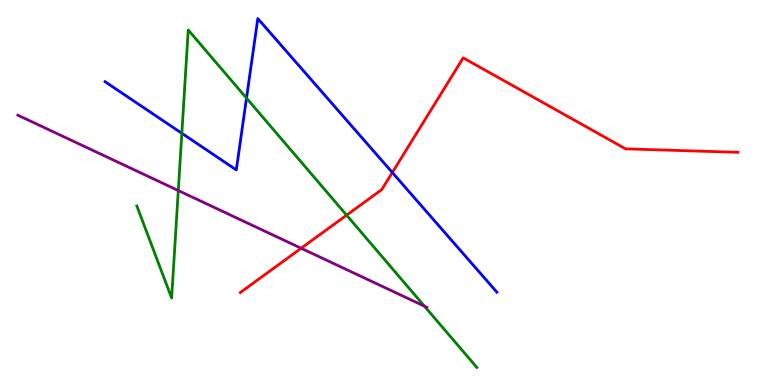[{'lines': ['blue', 'red'], 'intersections': [{'x': 5.06, 'y': 5.52}]}, {'lines': ['green', 'red'], 'intersections': [{'x': 4.47, 'y': 4.41}]}, {'lines': ['purple', 'red'], 'intersections': [{'x': 3.89, 'y': 3.55}]}, {'lines': ['blue', 'green'], 'intersections': [{'x': 2.35, 'y': 6.54}, {'x': 3.18, 'y': 7.45}]}, {'lines': ['blue', 'purple'], 'intersections': []}, {'lines': ['green', 'purple'], 'intersections': [{'x': 2.3, 'y': 5.05}, {'x': 5.48, 'y': 2.05}]}]